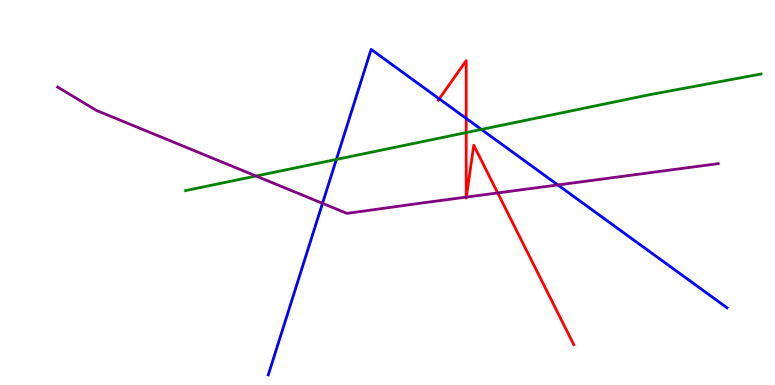[{'lines': ['blue', 'red'], 'intersections': [{'x': 5.67, 'y': 7.43}, {'x': 6.02, 'y': 6.92}]}, {'lines': ['green', 'red'], 'intersections': [{'x': 6.02, 'y': 6.56}]}, {'lines': ['purple', 'red'], 'intersections': [{'x': 6.02, 'y': 4.88}, {'x': 6.02, 'y': 4.88}, {'x': 6.42, 'y': 4.99}]}, {'lines': ['blue', 'green'], 'intersections': [{'x': 4.34, 'y': 5.86}, {'x': 6.21, 'y': 6.64}]}, {'lines': ['blue', 'purple'], 'intersections': [{'x': 4.16, 'y': 4.72}, {'x': 7.2, 'y': 5.2}]}, {'lines': ['green', 'purple'], 'intersections': [{'x': 3.3, 'y': 5.43}]}]